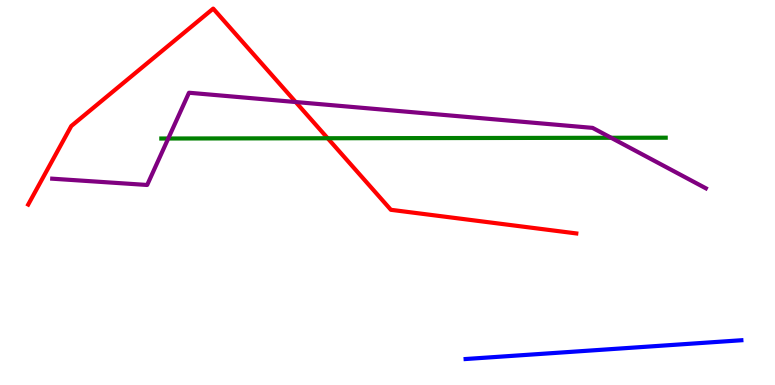[{'lines': ['blue', 'red'], 'intersections': []}, {'lines': ['green', 'red'], 'intersections': [{'x': 4.23, 'y': 6.41}]}, {'lines': ['purple', 'red'], 'intersections': [{'x': 3.82, 'y': 7.35}]}, {'lines': ['blue', 'green'], 'intersections': []}, {'lines': ['blue', 'purple'], 'intersections': []}, {'lines': ['green', 'purple'], 'intersections': [{'x': 2.17, 'y': 6.4}, {'x': 7.89, 'y': 6.42}]}]